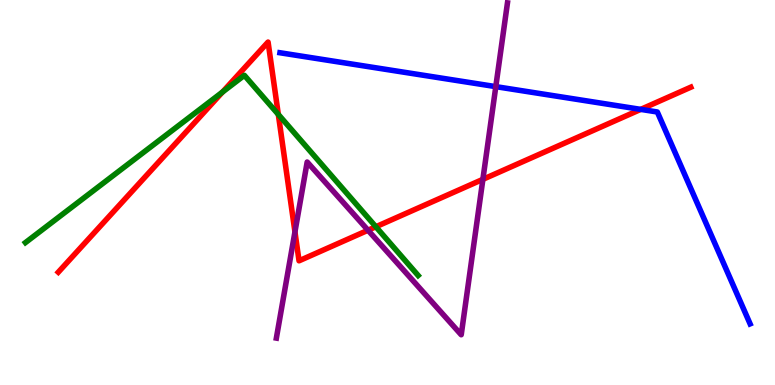[{'lines': ['blue', 'red'], 'intersections': [{'x': 8.27, 'y': 7.16}]}, {'lines': ['green', 'red'], 'intersections': [{'x': 2.87, 'y': 7.61}, {'x': 3.59, 'y': 7.03}, {'x': 4.85, 'y': 4.11}]}, {'lines': ['purple', 'red'], 'intersections': [{'x': 3.81, 'y': 3.98}, {'x': 4.75, 'y': 4.02}, {'x': 6.23, 'y': 5.34}]}, {'lines': ['blue', 'green'], 'intersections': []}, {'lines': ['blue', 'purple'], 'intersections': [{'x': 6.4, 'y': 7.75}]}, {'lines': ['green', 'purple'], 'intersections': []}]